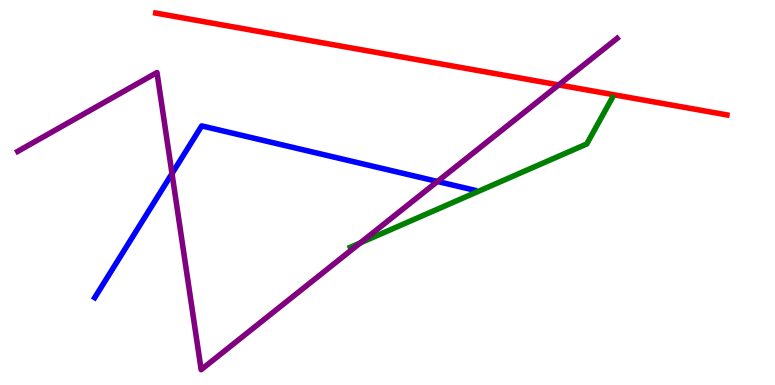[{'lines': ['blue', 'red'], 'intersections': []}, {'lines': ['green', 'red'], 'intersections': []}, {'lines': ['purple', 'red'], 'intersections': [{'x': 7.21, 'y': 7.79}]}, {'lines': ['blue', 'green'], 'intersections': []}, {'lines': ['blue', 'purple'], 'intersections': [{'x': 2.22, 'y': 5.49}, {'x': 5.64, 'y': 5.29}]}, {'lines': ['green', 'purple'], 'intersections': [{'x': 4.65, 'y': 3.69}]}]